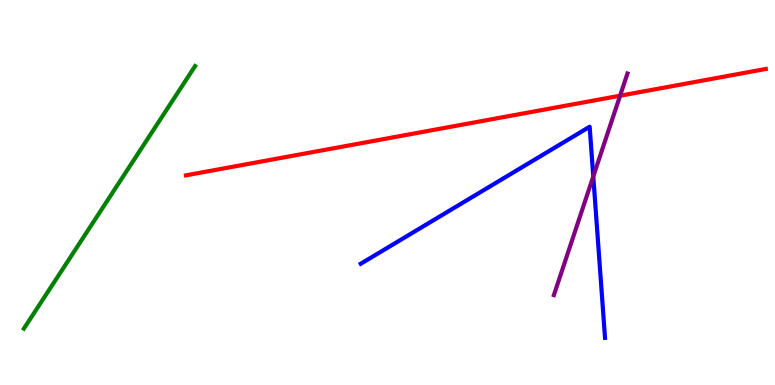[{'lines': ['blue', 'red'], 'intersections': []}, {'lines': ['green', 'red'], 'intersections': []}, {'lines': ['purple', 'red'], 'intersections': [{'x': 8.0, 'y': 7.51}]}, {'lines': ['blue', 'green'], 'intersections': []}, {'lines': ['blue', 'purple'], 'intersections': [{'x': 7.66, 'y': 5.42}]}, {'lines': ['green', 'purple'], 'intersections': []}]